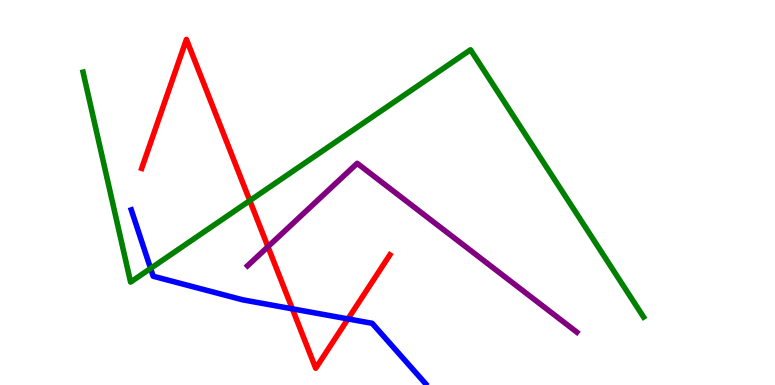[{'lines': ['blue', 'red'], 'intersections': [{'x': 3.77, 'y': 1.98}, {'x': 4.49, 'y': 1.72}]}, {'lines': ['green', 'red'], 'intersections': [{'x': 3.22, 'y': 4.79}]}, {'lines': ['purple', 'red'], 'intersections': [{'x': 3.46, 'y': 3.59}]}, {'lines': ['blue', 'green'], 'intersections': [{'x': 1.94, 'y': 3.03}]}, {'lines': ['blue', 'purple'], 'intersections': []}, {'lines': ['green', 'purple'], 'intersections': []}]